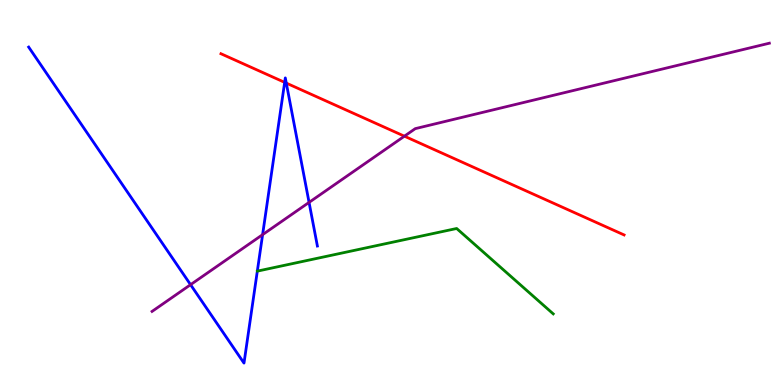[{'lines': ['blue', 'red'], 'intersections': [{'x': 3.67, 'y': 7.86}, {'x': 3.69, 'y': 7.84}]}, {'lines': ['green', 'red'], 'intersections': []}, {'lines': ['purple', 'red'], 'intersections': [{'x': 5.22, 'y': 6.46}]}, {'lines': ['blue', 'green'], 'intersections': []}, {'lines': ['blue', 'purple'], 'intersections': [{'x': 2.46, 'y': 2.61}, {'x': 3.39, 'y': 3.91}, {'x': 3.99, 'y': 4.74}]}, {'lines': ['green', 'purple'], 'intersections': []}]